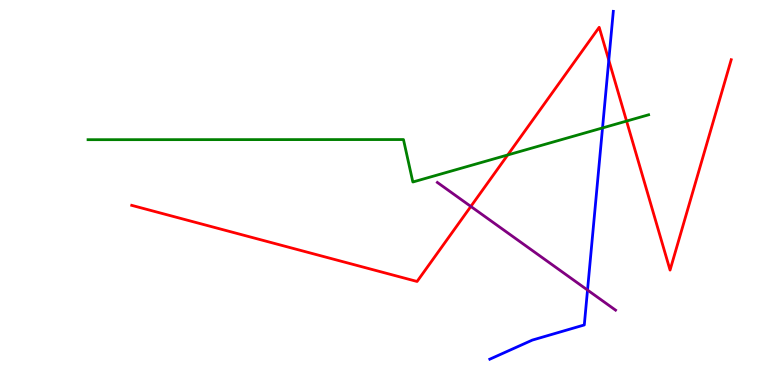[{'lines': ['blue', 'red'], 'intersections': [{'x': 7.86, 'y': 8.44}]}, {'lines': ['green', 'red'], 'intersections': [{'x': 6.55, 'y': 5.98}, {'x': 8.08, 'y': 6.86}]}, {'lines': ['purple', 'red'], 'intersections': [{'x': 6.08, 'y': 4.64}]}, {'lines': ['blue', 'green'], 'intersections': [{'x': 7.77, 'y': 6.68}]}, {'lines': ['blue', 'purple'], 'intersections': [{'x': 7.58, 'y': 2.47}]}, {'lines': ['green', 'purple'], 'intersections': []}]